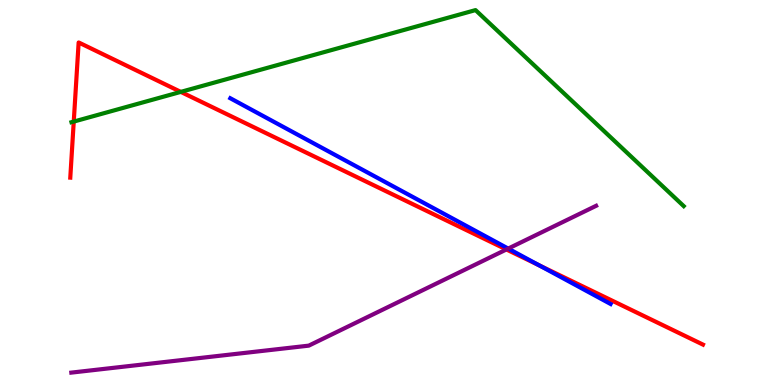[{'lines': ['blue', 'red'], 'intersections': [{'x': 6.96, 'y': 3.11}]}, {'lines': ['green', 'red'], 'intersections': [{'x': 0.952, 'y': 6.84}, {'x': 2.33, 'y': 7.61}]}, {'lines': ['purple', 'red'], 'intersections': [{'x': 6.53, 'y': 3.52}]}, {'lines': ['blue', 'green'], 'intersections': []}, {'lines': ['blue', 'purple'], 'intersections': [{'x': 6.56, 'y': 3.54}]}, {'lines': ['green', 'purple'], 'intersections': []}]